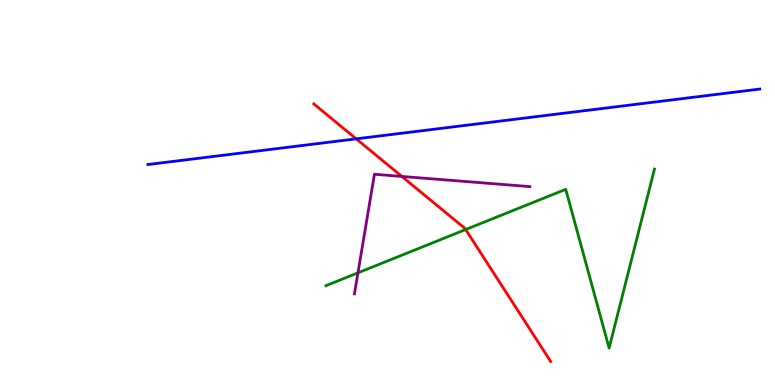[{'lines': ['blue', 'red'], 'intersections': [{'x': 4.6, 'y': 6.39}]}, {'lines': ['green', 'red'], 'intersections': [{'x': 6.01, 'y': 4.04}]}, {'lines': ['purple', 'red'], 'intersections': [{'x': 5.19, 'y': 5.42}]}, {'lines': ['blue', 'green'], 'intersections': []}, {'lines': ['blue', 'purple'], 'intersections': []}, {'lines': ['green', 'purple'], 'intersections': [{'x': 4.62, 'y': 2.91}]}]